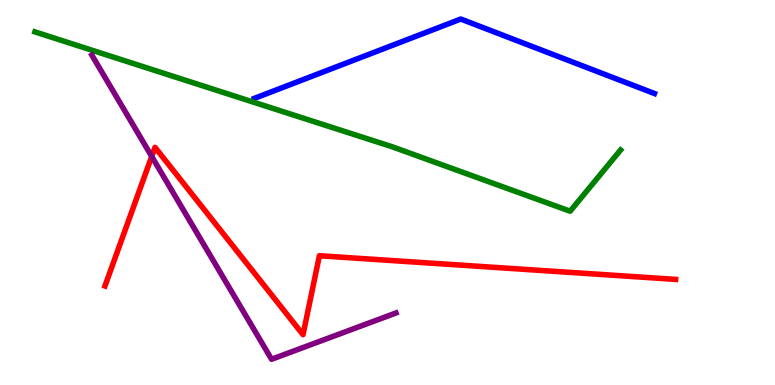[{'lines': ['blue', 'red'], 'intersections': []}, {'lines': ['green', 'red'], 'intersections': []}, {'lines': ['purple', 'red'], 'intersections': [{'x': 1.96, 'y': 5.94}]}, {'lines': ['blue', 'green'], 'intersections': []}, {'lines': ['blue', 'purple'], 'intersections': []}, {'lines': ['green', 'purple'], 'intersections': []}]